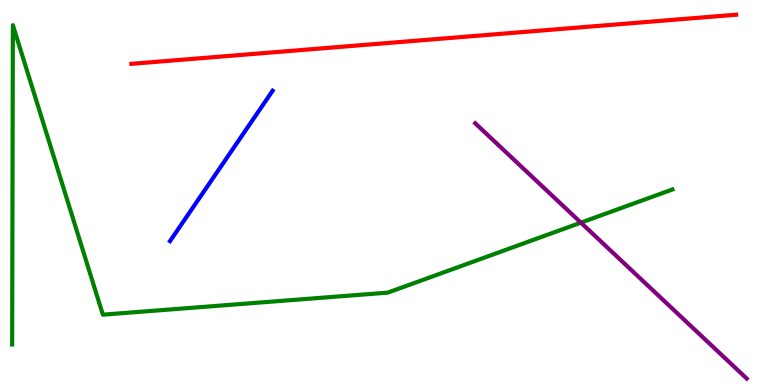[{'lines': ['blue', 'red'], 'intersections': []}, {'lines': ['green', 'red'], 'intersections': []}, {'lines': ['purple', 'red'], 'intersections': []}, {'lines': ['blue', 'green'], 'intersections': []}, {'lines': ['blue', 'purple'], 'intersections': []}, {'lines': ['green', 'purple'], 'intersections': [{'x': 7.5, 'y': 4.22}]}]